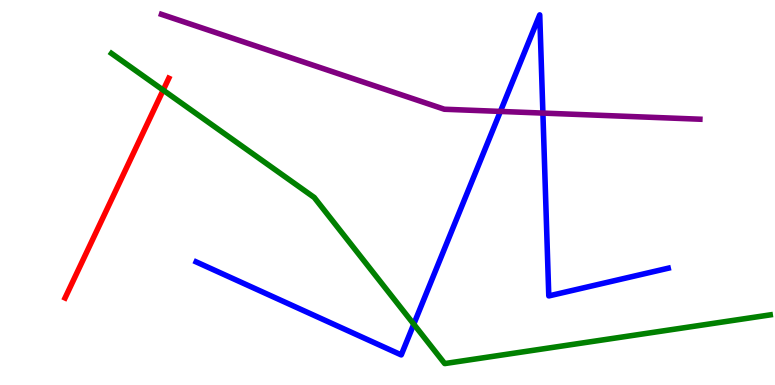[{'lines': ['blue', 'red'], 'intersections': []}, {'lines': ['green', 'red'], 'intersections': [{'x': 2.11, 'y': 7.66}]}, {'lines': ['purple', 'red'], 'intersections': []}, {'lines': ['blue', 'green'], 'intersections': [{'x': 5.34, 'y': 1.58}]}, {'lines': ['blue', 'purple'], 'intersections': [{'x': 6.46, 'y': 7.11}, {'x': 7.01, 'y': 7.06}]}, {'lines': ['green', 'purple'], 'intersections': []}]